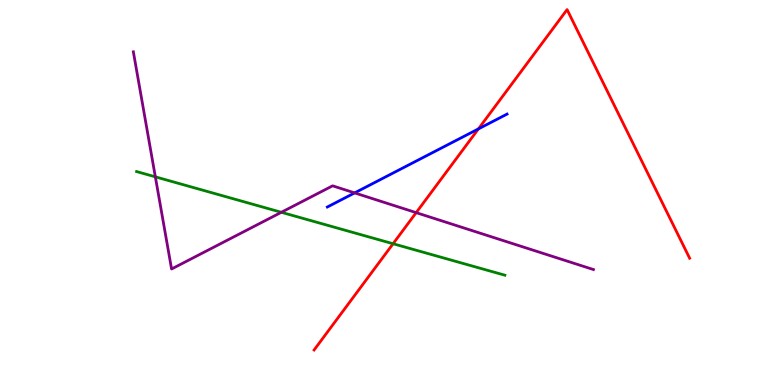[{'lines': ['blue', 'red'], 'intersections': [{'x': 6.17, 'y': 6.65}]}, {'lines': ['green', 'red'], 'intersections': [{'x': 5.07, 'y': 3.67}]}, {'lines': ['purple', 'red'], 'intersections': [{'x': 5.37, 'y': 4.48}]}, {'lines': ['blue', 'green'], 'intersections': []}, {'lines': ['blue', 'purple'], 'intersections': [{'x': 4.58, 'y': 4.99}]}, {'lines': ['green', 'purple'], 'intersections': [{'x': 2.0, 'y': 5.41}, {'x': 3.63, 'y': 4.49}]}]